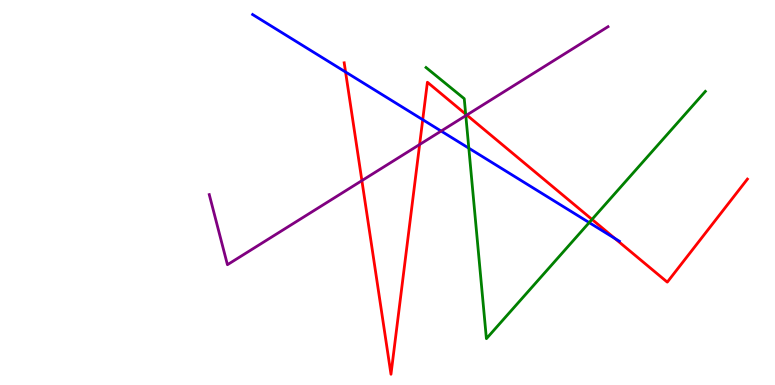[{'lines': ['blue', 'red'], 'intersections': [{'x': 4.46, 'y': 8.13}, {'x': 5.45, 'y': 6.89}, {'x': 7.93, 'y': 3.81}]}, {'lines': ['green', 'red'], 'intersections': [{'x': 6.01, 'y': 7.04}, {'x': 7.64, 'y': 4.3}]}, {'lines': ['purple', 'red'], 'intersections': [{'x': 4.67, 'y': 5.31}, {'x': 5.41, 'y': 6.25}, {'x': 6.02, 'y': 7.01}]}, {'lines': ['blue', 'green'], 'intersections': [{'x': 6.05, 'y': 6.15}, {'x': 7.6, 'y': 4.22}]}, {'lines': ['blue', 'purple'], 'intersections': [{'x': 5.69, 'y': 6.6}]}, {'lines': ['green', 'purple'], 'intersections': [{'x': 6.01, 'y': 7.0}]}]